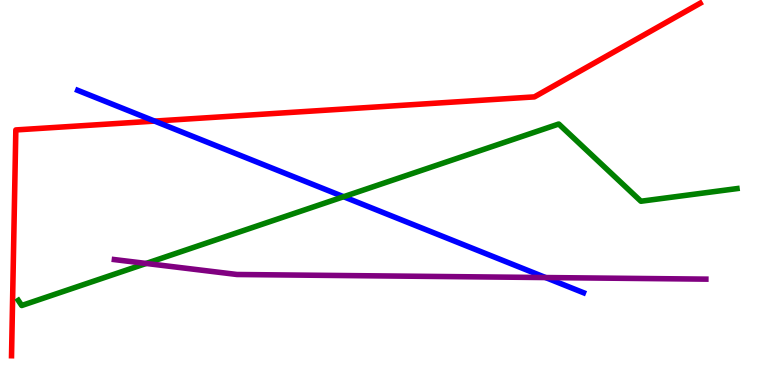[{'lines': ['blue', 'red'], 'intersections': [{'x': 1.99, 'y': 6.85}]}, {'lines': ['green', 'red'], 'intersections': []}, {'lines': ['purple', 'red'], 'intersections': []}, {'lines': ['blue', 'green'], 'intersections': [{'x': 4.43, 'y': 4.89}]}, {'lines': ['blue', 'purple'], 'intersections': [{'x': 7.04, 'y': 2.79}]}, {'lines': ['green', 'purple'], 'intersections': [{'x': 1.89, 'y': 3.16}]}]